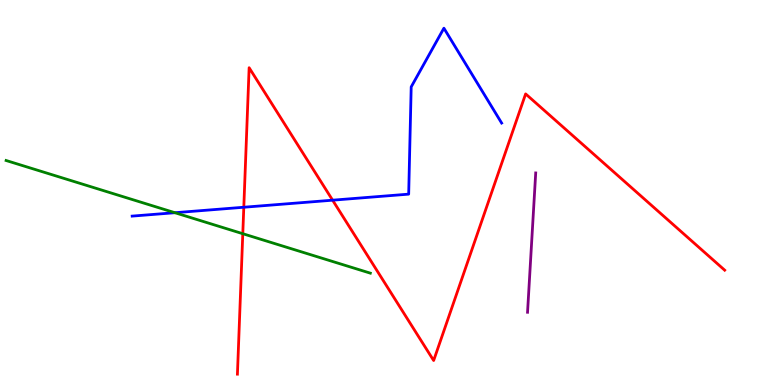[{'lines': ['blue', 'red'], 'intersections': [{'x': 3.15, 'y': 4.62}, {'x': 4.29, 'y': 4.8}]}, {'lines': ['green', 'red'], 'intersections': [{'x': 3.13, 'y': 3.93}]}, {'lines': ['purple', 'red'], 'intersections': []}, {'lines': ['blue', 'green'], 'intersections': [{'x': 2.26, 'y': 4.48}]}, {'lines': ['blue', 'purple'], 'intersections': []}, {'lines': ['green', 'purple'], 'intersections': []}]